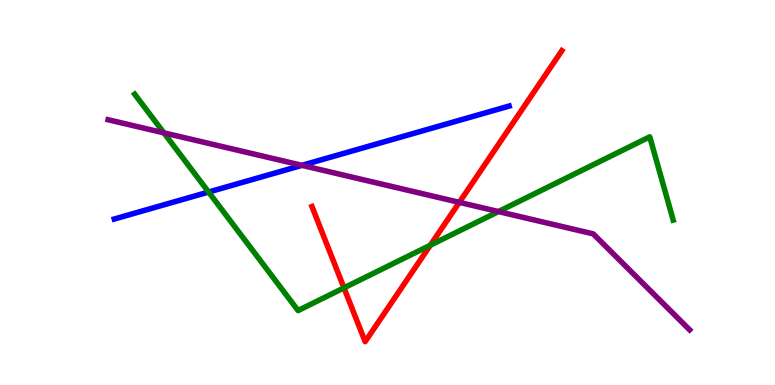[{'lines': ['blue', 'red'], 'intersections': []}, {'lines': ['green', 'red'], 'intersections': [{'x': 4.44, 'y': 2.52}, {'x': 5.55, 'y': 3.63}]}, {'lines': ['purple', 'red'], 'intersections': [{'x': 5.93, 'y': 4.74}]}, {'lines': ['blue', 'green'], 'intersections': [{'x': 2.69, 'y': 5.01}]}, {'lines': ['blue', 'purple'], 'intersections': [{'x': 3.9, 'y': 5.71}]}, {'lines': ['green', 'purple'], 'intersections': [{'x': 2.11, 'y': 6.55}, {'x': 6.43, 'y': 4.5}]}]